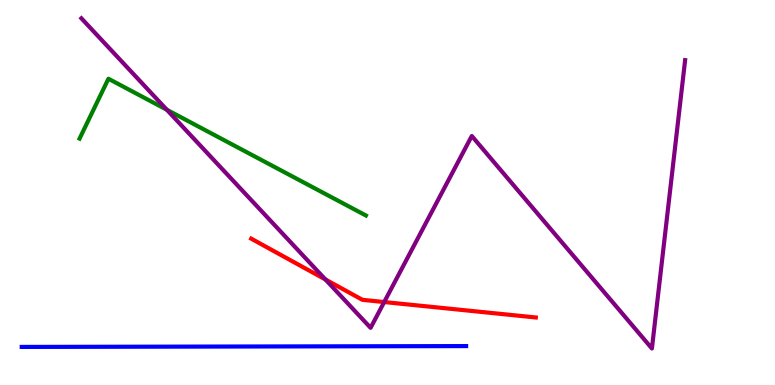[{'lines': ['blue', 'red'], 'intersections': []}, {'lines': ['green', 'red'], 'intersections': []}, {'lines': ['purple', 'red'], 'intersections': [{'x': 4.2, 'y': 2.74}, {'x': 4.96, 'y': 2.15}]}, {'lines': ['blue', 'green'], 'intersections': []}, {'lines': ['blue', 'purple'], 'intersections': []}, {'lines': ['green', 'purple'], 'intersections': [{'x': 2.15, 'y': 7.15}]}]